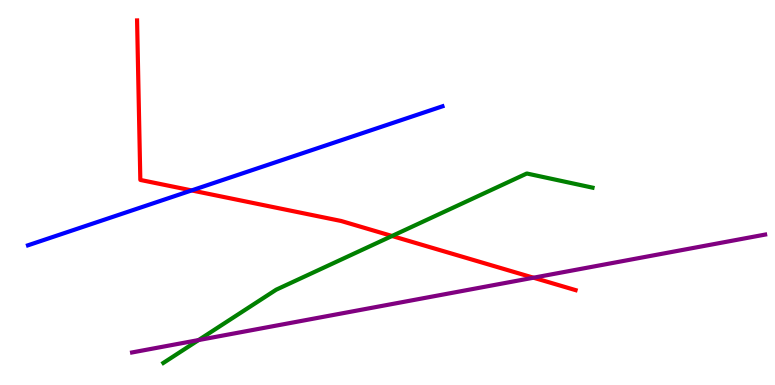[{'lines': ['blue', 'red'], 'intersections': [{'x': 2.47, 'y': 5.05}]}, {'lines': ['green', 'red'], 'intersections': [{'x': 5.06, 'y': 3.87}]}, {'lines': ['purple', 'red'], 'intersections': [{'x': 6.88, 'y': 2.79}]}, {'lines': ['blue', 'green'], 'intersections': []}, {'lines': ['blue', 'purple'], 'intersections': []}, {'lines': ['green', 'purple'], 'intersections': [{'x': 2.56, 'y': 1.17}]}]